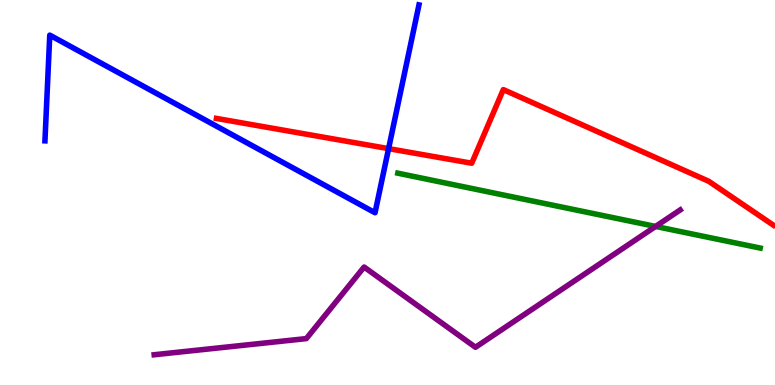[{'lines': ['blue', 'red'], 'intersections': [{'x': 5.01, 'y': 6.14}]}, {'lines': ['green', 'red'], 'intersections': []}, {'lines': ['purple', 'red'], 'intersections': []}, {'lines': ['blue', 'green'], 'intersections': []}, {'lines': ['blue', 'purple'], 'intersections': []}, {'lines': ['green', 'purple'], 'intersections': [{'x': 8.46, 'y': 4.12}]}]